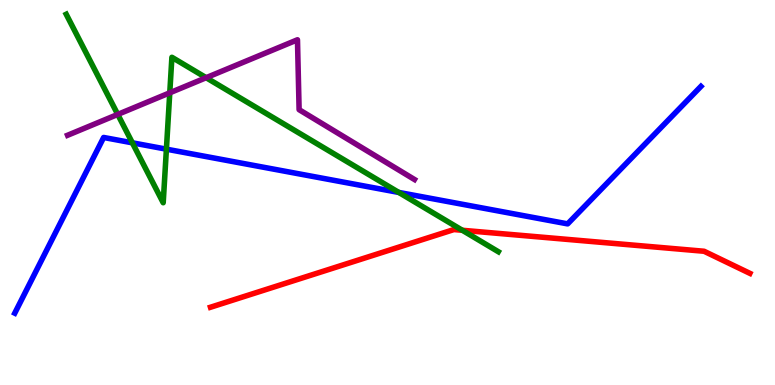[{'lines': ['blue', 'red'], 'intersections': []}, {'lines': ['green', 'red'], 'intersections': [{'x': 5.97, 'y': 4.02}]}, {'lines': ['purple', 'red'], 'intersections': []}, {'lines': ['blue', 'green'], 'intersections': [{'x': 1.71, 'y': 6.29}, {'x': 2.15, 'y': 6.13}, {'x': 5.15, 'y': 5.0}]}, {'lines': ['blue', 'purple'], 'intersections': []}, {'lines': ['green', 'purple'], 'intersections': [{'x': 1.52, 'y': 7.03}, {'x': 2.19, 'y': 7.59}, {'x': 2.66, 'y': 7.98}]}]